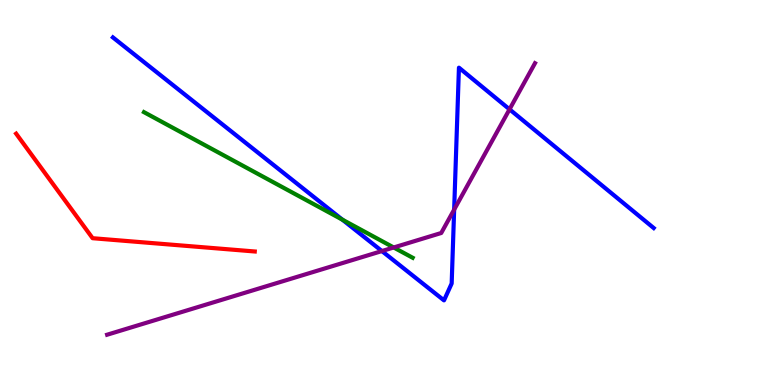[{'lines': ['blue', 'red'], 'intersections': []}, {'lines': ['green', 'red'], 'intersections': []}, {'lines': ['purple', 'red'], 'intersections': []}, {'lines': ['blue', 'green'], 'intersections': [{'x': 4.42, 'y': 4.29}]}, {'lines': ['blue', 'purple'], 'intersections': [{'x': 4.93, 'y': 3.48}, {'x': 5.86, 'y': 4.56}, {'x': 6.57, 'y': 7.16}]}, {'lines': ['green', 'purple'], 'intersections': [{'x': 5.08, 'y': 3.57}]}]